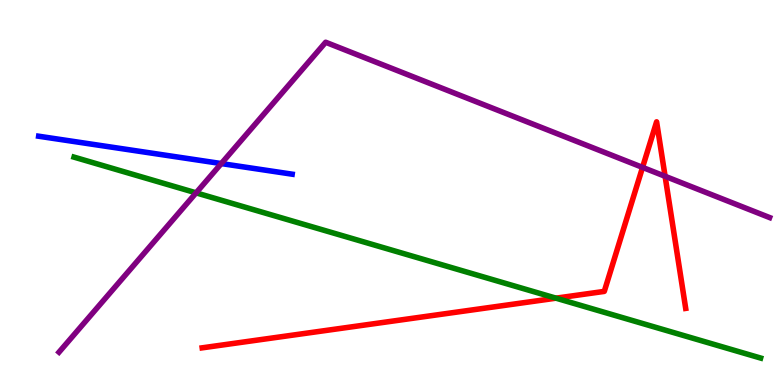[{'lines': ['blue', 'red'], 'intersections': []}, {'lines': ['green', 'red'], 'intersections': [{'x': 7.17, 'y': 2.26}]}, {'lines': ['purple', 'red'], 'intersections': [{'x': 8.29, 'y': 5.65}, {'x': 8.58, 'y': 5.42}]}, {'lines': ['blue', 'green'], 'intersections': []}, {'lines': ['blue', 'purple'], 'intersections': [{'x': 2.86, 'y': 5.75}]}, {'lines': ['green', 'purple'], 'intersections': [{'x': 2.53, 'y': 4.99}]}]